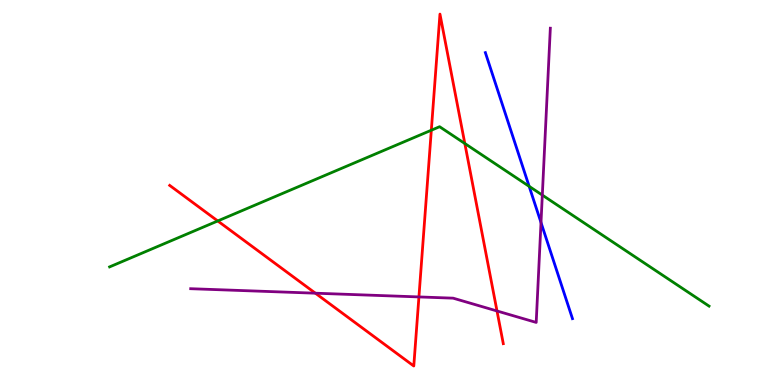[{'lines': ['blue', 'red'], 'intersections': []}, {'lines': ['green', 'red'], 'intersections': [{'x': 2.81, 'y': 4.26}, {'x': 5.57, 'y': 6.62}, {'x': 6.0, 'y': 6.27}]}, {'lines': ['purple', 'red'], 'intersections': [{'x': 4.07, 'y': 2.38}, {'x': 5.41, 'y': 2.29}, {'x': 6.41, 'y': 1.92}]}, {'lines': ['blue', 'green'], 'intersections': [{'x': 6.83, 'y': 5.16}]}, {'lines': ['blue', 'purple'], 'intersections': [{'x': 6.98, 'y': 4.22}]}, {'lines': ['green', 'purple'], 'intersections': [{'x': 7.0, 'y': 4.93}]}]